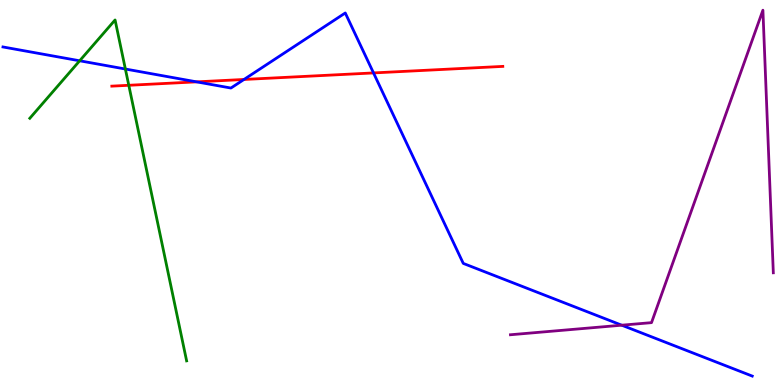[{'lines': ['blue', 'red'], 'intersections': [{'x': 2.54, 'y': 7.87}, {'x': 3.15, 'y': 7.94}, {'x': 4.82, 'y': 8.11}]}, {'lines': ['green', 'red'], 'intersections': [{'x': 1.66, 'y': 7.78}]}, {'lines': ['purple', 'red'], 'intersections': []}, {'lines': ['blue', 'green'], 'intersections': [{'x': 1.03, 'y': 8.42}, {'x': 1.62, 'y': 8.21}]}, {'lines': ['blue', 'purple'], 'intersections': [{'x': 8.02, 'y': 1.55}]}, {'lines': ['green', 'purple'], 'intersections': []}]